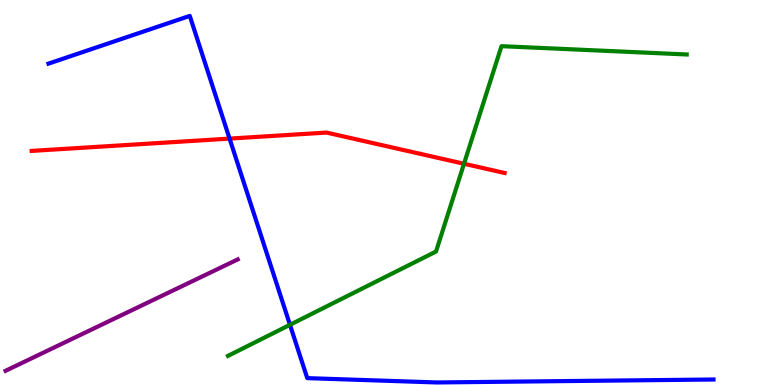[{'lines': ['blue', 'red'], 'intersections': [{'x': 2.96, 'y': 6.4}]}, {'lines': ['green', 'red'], 'intersections': [{'x': 5.99, 'y': 5.75}]}, {'lines': ['purple', 'red'], 'intersections': []}, {'lines': ['blue', 'green'], 'intersections': [{'x': 3.74, 'y': 1.56}]}, {'lines': ['blue', 'purple'], 'intersections': []}, {'lines': ['green', 'purple'], 'intersections': []}]